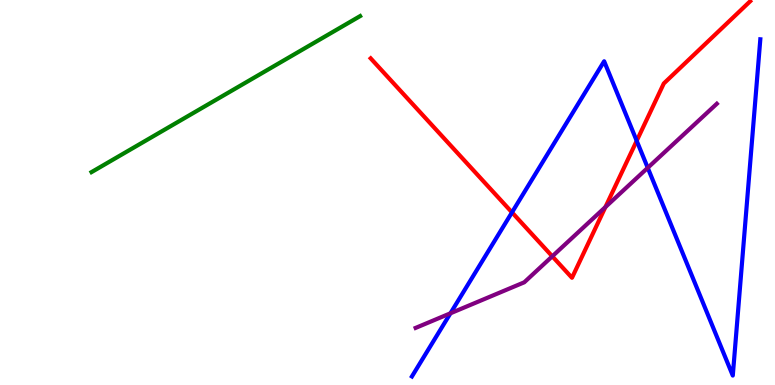[{'lines': ['blue', 'red'], 'intersections': [{'x': 6.61, 'y': 4.48}, {'x': 8.22, 'y': 6.34}]}, {'lines': ['green', 'red'], 'intersections': []}, {'lines': ['purple', 'red'], 'intersections': [{'x': 7.13, 'y': 3.34}, {'x': 7.81, 'y': 4.62}]}, {'lines': ['blue', 'green'], 'intersections': []}, {'lines': ['blue', 'purple'], 'intersections': [{'x': 5.81, 'y': 1.86}, {'x': 8.36, 'y': 5.64}]}, {'lines': ['green', 'purple'], 'intersections': []}]